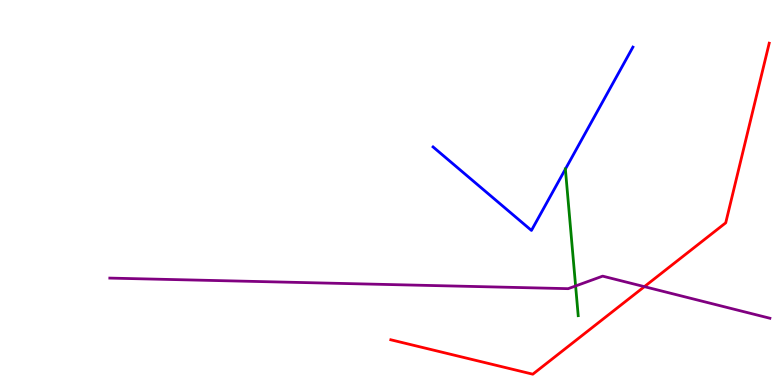[{'lines': ['blue', 'red'], 'intersections': []}, {'lines': ['green', 'red'], 'intersections': []}, {'lines': ['purple', 'red'], 'intersections': [{'x': 8.31, 'y': 2.55}]}, {'lines': ['blue', 'green'], 'intersections': [{'x': 7.3, 'y': 5.61}]}, {'lines': ['blue', 'purple'], 'intersections': []}, {'lines': ['green', 'purple'], 'intersections': [{'x': 7.43, 'y': 2.57}]}]